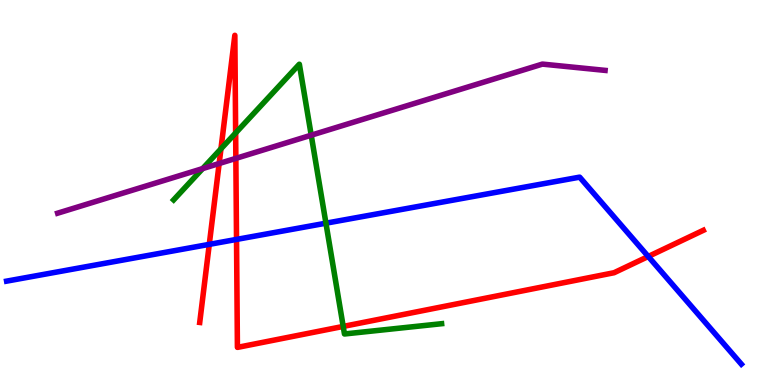[{'lines': ['blue', 'red'], 'intersections': [{'x': 2.7, 'y': 3.65}, {'x': 3.05, 'y': 3.78}, {'x': 8.36, 'y': 3.34}]}, {'lines': ['green', 'red'], 'intersections': [{'x': 2.85, 'y': 6.13}, {'x': 3.04, 'y': 6.55}, {'x': 4.43, 'y': 1.52}]}, {'lines': ['purple', 'red'], 'intersections': [{'x': 2.83, 'y': 5.75}, {'x': 3.04, 'y': 5.89}]}, {'lines': ['blue', 'green'], 'intersections': [{'x': 4.21, 'y': 4.2}]}, {'lines': ['blue', 'purple'], 'intersections': []}, {'lines': ['green', 'purple'], 'intersections': [{'x': 2.61, 'y': 5.62}, {'x': 4.02, 'y': 6.49}]}]